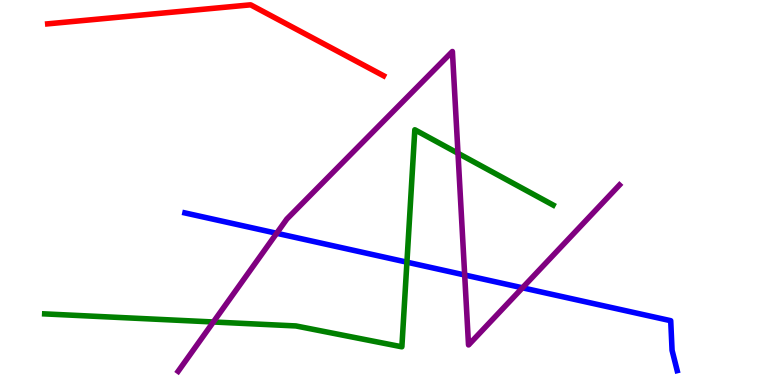[{'lines': ['blue', 'red'], 'intersections': []}, {'lines': ['green', 'red'], 'intersections': []}, {'lines': ['purple', 'red'], 'intersections': []}, {'lines': ['blue', 'green'], 'intersections': [{'x': 5.25, 'y': 3.19}]}, {'lines': ['blue', 'purple'], 'intersections': [{'x': 3.57, 'y': 3.94}, {'x': 6.0, 'y': 2.86}, {'x': 6.74, 'y': 2.52}]}, {'lines': ['green', 'purple'], 'intersections': [{'x': 2.75, 'y': 1.64}, {'x': 5.91, 'y': 6.02}]}]